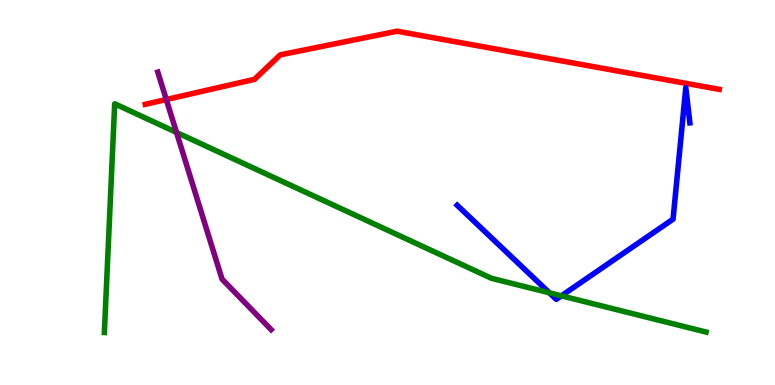[{'lines': ['blue', 'red'], 'intersections': []}, {'lines': ['green', 'red'], 'intersections': []}, {'lines': ['purple', 'red'], 'intersections': [{'x': 2.15, 'y': 7.42}]}, {'lines': ['blue', 'green'], 'intersections': [{'x': 7.09, 'y': 2.39}, {'x': 7.24, 'y': 2.32}]}, {'lines': ['blue', 'purple'], 'intersections': []}, {'lines': ['green', 'purple'], 'intersections': [{'x': 2.28, 'y': 6.56}]}]